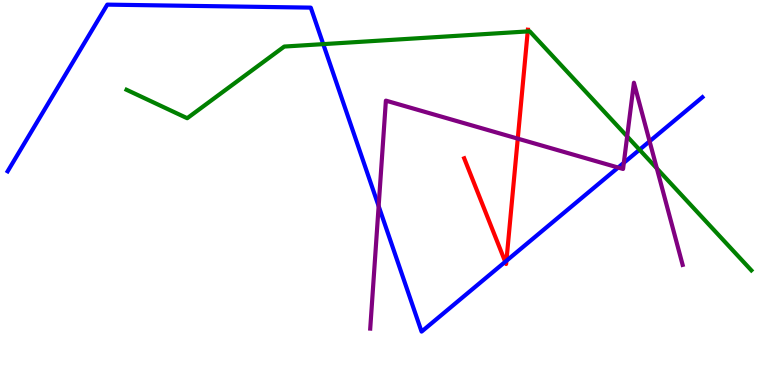[{'lines': ['blue', 'red'], 'intersections': [{'x': 6.52, 'y': 3.2}, {'x': 6.53, 'y': 3.23}]}, {'lines': ['green', 'red'], 'intersections': [{'x': 6.81, 'y': 9.18}]}, {'lines': ['purple', 'red'], 'intersections': [{'x': 6.68, 'y': 6.4}]}, {'lines': ['blue', 'green'], 'intersections': [{'x': 4.17, 'y': 8.85}, {'x': 8.25, 'y': 6.11}]}, {'lines': ['blue', 'purple'], 'intersections': [{'x': 4.89, 'y': 4.65}, {'x': 7.98, 'y': 5.65}, {'x': 8.05, 'y': 5.77}, {'x': 8.38, 'y': 6.33}]}, {'lines': ['green', 'purple'], 'intersections': [{'x': 8.09, 'y': 6.46}, {'x': 8.48, 'y': 5.63}]}]